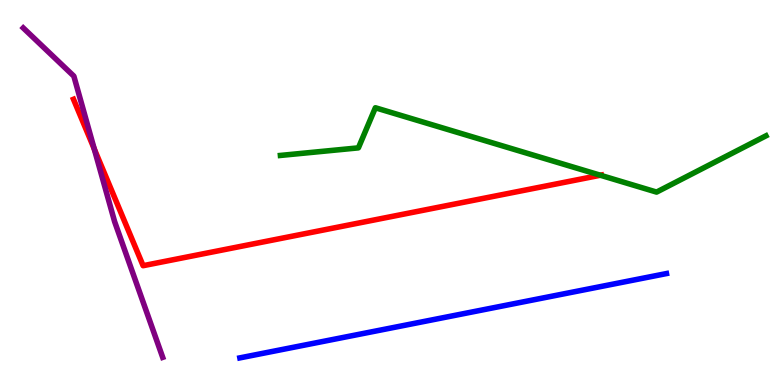[{'lines': ['blue', 'red'], 'intersections': []}, {'lines': ['green', 'red'], 'intersections': [{'x': 7.75, 'y': 5.45}]}, {'lines': ['purple', 'red'], 'intersections': [{'x': 1.22, 'y': 6.13}]}, {'lines': ['blue', 'green'], 'intersections': []}, {'lines': ['blue', 'purple'], 'intersections': []}, {'lines': ['green', 'purple'], 'intersections': []}]